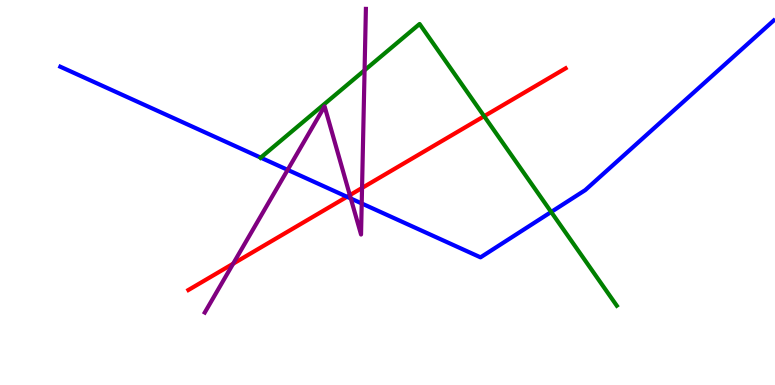[{'lines': ['blue', 'red'], 'intersections': [{'x': 4.48, 'y': 4.89}]}, {'lines': ['green', 'red'], 'intersections': [{'x': 6.25, 'y': 6.98}]}, {'lines': ['purple', 'red'], 'intersections': [{'x': 3.01, 'y': 3.15}, {'x': 4.51, 'y': 4.93}, {'x': 4.67, 'y': 5.12}]}, {'lines': ['blue', 'green'], 'intersections': [{'x': 3.36, 'y': 5.91}, {'x': 7.11, 'y': 4.49}]}, {'lines': ['blue', 'purple'], 'intersections': [{'x': 3.71, 'y': 5.59}, {'x': 4.53, 'y': 4.84}, {'x': 4.67, 'y': 4.72}]}, {'lines': ['green', 'purple'], 'intersections': [{'x': 4.7, 'y': 8.18}]}]